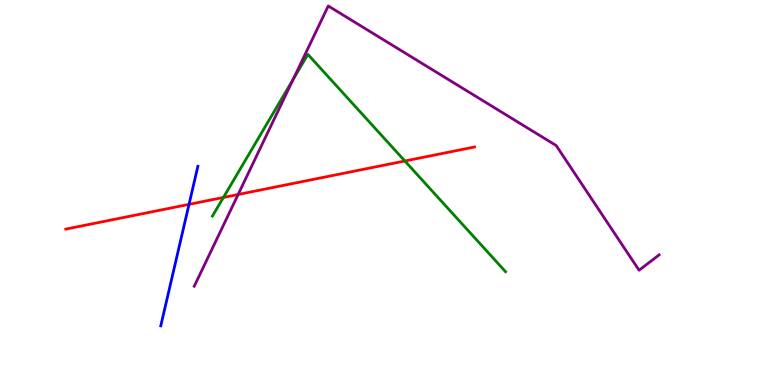[{'lines': ['blue', 'red'], 'intersections': [{'x': 2.44, 'y': 4.69}]}, {'lines': ['green', 'red'], 'intersections': [{'x': 2.88, 'y': 4.87}, {'x': 5.22, 'y': 5.82}]}, {'lines': ['purple', 'red'], 'intersections': [{'x': 3.07, 'y': 4.95}]}, {'lines': ['blue', 'green'], 'intersections': []}, {'lines': ['blue', 'purple'], 'intersections': []}, {'lines': ['green', 'purple'], 'intersections': [{'x': 3.78, 'y': 7.95}]}]